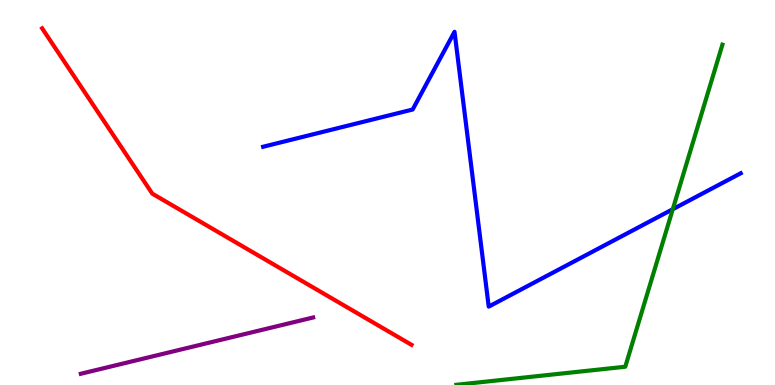[{'lines': ['blue', 'red'], 'intersections': []}, {'lines': ['green', 'red'], 'intersections': []}, {'lines': ['purple', 'red'], 'intersections': []}, {'lines': ['blue', 'green'], 'intersections': [{'x': 8.68, 'y': 4.57}]}, {'lines': ['blue', 'purple'], 'intersections': []}, {'lines': ['green', 'purple'], 'intersections': []}]